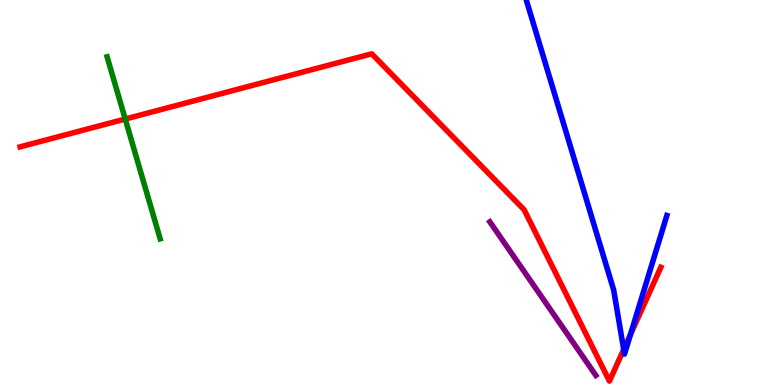[{'lines': ['blue', 'red'], 'intersections': [{'x': 8.05, 'y': 0.922}, {'x': 8.13, 'y': 1.31}]}, {'lines': ['green', 'red'], 'intersections': [{'x': 1.62, 'y': 6.91}]}, {'lines': ['purple', 'red'], 'intersections': []}, {'lines': ['blue', 'green'], 'intersections': []}, {'lines': ['blue', 'purple'], 'intersections': []}, {'lines': ['green', 'purple'], 'intersections': []}]